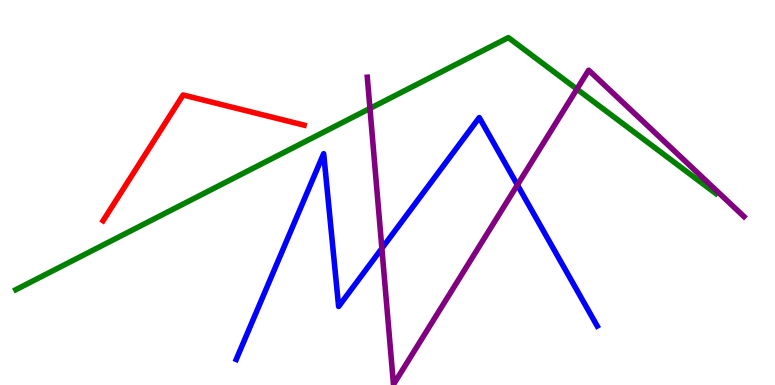[{'lines': ['blue', 'red'], 'intersections': []}, {'lines': ['green', 'red'], 'intersections': []}, {'lines': ['purple', 'red'], 'intersections': []}, {'lines': ['blue', 'green'], 'intersections': []}, {'lines': ['blue', 'purple'], 'intersections': [{'x': 4.93, 'y': 3.55}, {'x': 6.68, 'y': 5.2}]}, {'lines': ['green', 'purple'], 'intersections': [{'x': 4.77, 'y': 7.18}, {'x': 7.44, 'y': 7.69}]}]